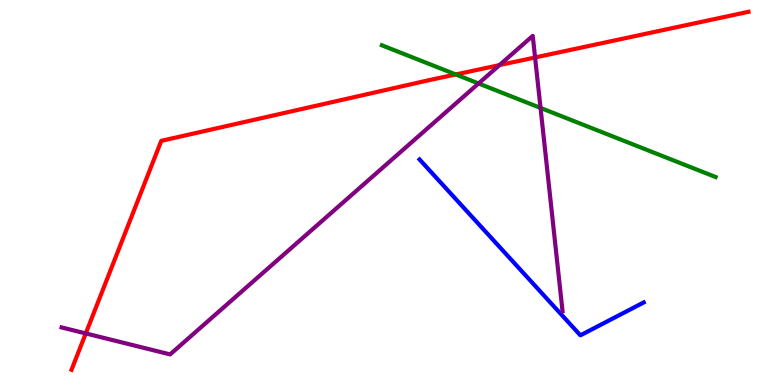[{'lines': ['blue', 'red'], 'intersections': []}, {'lines': ['green', 'red'], 'intersections': [{'x': 5.88, 'y': 8.07}]}, {'lines': ['purple', 'red'], 'intersections': [{'x': 1.11, 'y': 1.34}, {'x': 6.44, 'y': 8.31}, {'x': 6.9, 'y': 8.51}]}, {'lines': ['blue', 'green'], 'intersections': []}, {'lines': ['blue', 'purple'], 'intersections': []}, {'lines': ['green', 'purple'], 'intersections': [{'x': 6.18, 'y': 7.83}, {'x': 6.97, 'y': 7.2}]}]